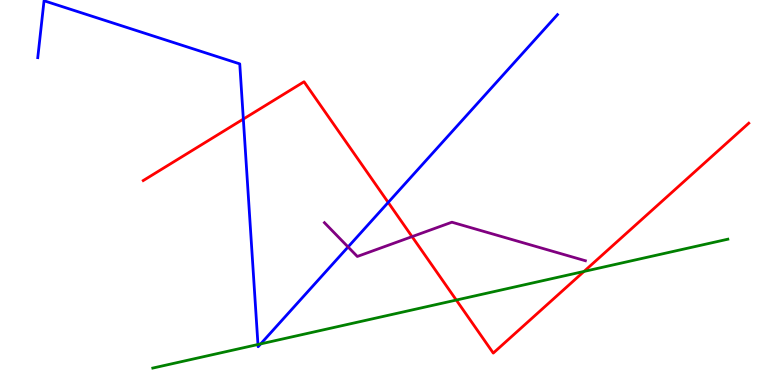[{'lines': ['blue', 'red'], 'intersections': [{'x': 3.14, 'y': 6.91}, {'x': 5.01, 'y': 4.74}]}, {'lines': ['green', 'red'], 'intersections': [{'x': 5.89, 'y': 2.21}, {'x': 7.54, 'y': 2.95}]}, {'lines': ['purple', 'red'], 'intersections': [{'x': 5.32, 'y': 3.85}]}, {'lines': ['blue', 'green'], 'intersections': [{'x': 3.33, 'y': 1.05}, {'x': 3.36, 'y': 1.07}]}, {'lines': ['blue', 'purple'], 'intersections': [{'x': 4.49, 'y': 3.59}]}, {'lines': ['green', 'purple'], 'intersections': []}]